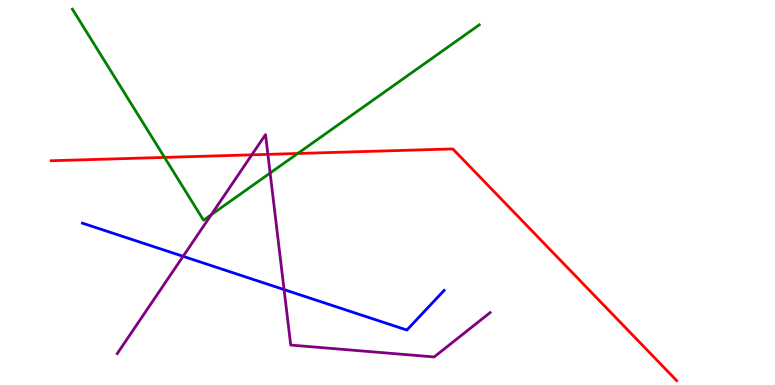[{'lines': ['blue', 'red'], 'intersections': []}, {'lines': ['green', 'red'], 'intersections': [{'x': 2.12, 'y': 5.91}, {'x': 3.84, 'y': 6.01}]}, {'lines': ['purple', 'red'], 'intersections': [{'x': 3.25, 'y': 5.98}, {'x': 3.46, 'y': 5.99}]}, {'lines': ['blue', 'green'], 'intersections': []}, {'lines': ['blue', 'purple'], 'intersections': [{'x': 2.36, 'y': 3.34}, {'x': 3.67, 'y': 2.48}]}, {'lines': ['green', 'purple'], 'intersections': [{'x': 2.73, 'y': 4.42}, {'x': 3.49, 'y': 5.51}]}]